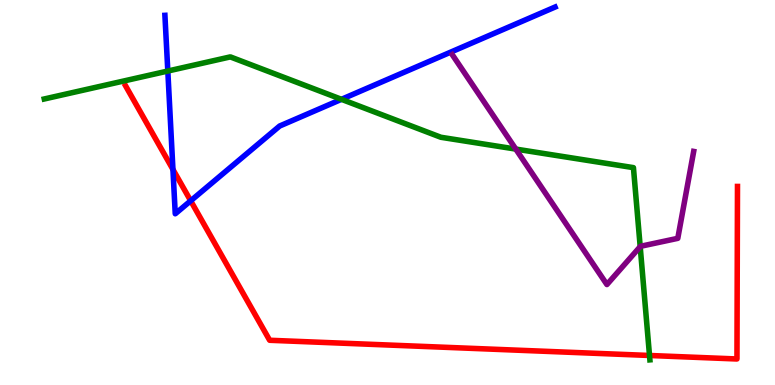[{'lines': ['blue', 'red'], 'intersections': [{'x': 2.23, 'y': 5.6}, {'x': 2.46, 'y': 4.78}]}, {'lines': ['green', 'red'], 'intersections': [{'x': 8.38, 'y': 0.767}]}, {'lines': ['purple', 'red'], 'intersections': []}, {'lines': ['blue', 'green'], 'intersections': [{'x': 2.17, 'y': 8.15}, {'x': 4.41, 'y': 7.42}]}, {'lines': ['blue', 'purple'], 'intersections': []}, {'lines': ['green', 'purple'], 'intersections': [{'x': 6.66, 'y': 6.13}, {'x': 8.26, 'y': 3.59}]}]